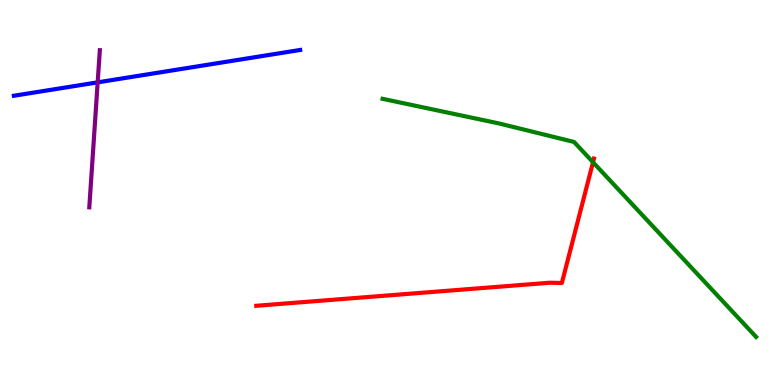[{'lines': ['blue', 'red'], 'intersections': []}, {'lines': ['green', 'red'], 'intersections': [{'x': 7.65, 'y': 5.79}]}, {'lines': ['purple', 'red'], 'intersections': []}, {'lines': ['blue', 'green'], 'intersections': []}, {'lines': ['blue', 'purple'], 'intersections': [{'x': 1.26, 'y': 7.86}]}, {'lines': ['green', 'purple'], 'intersections': []}]